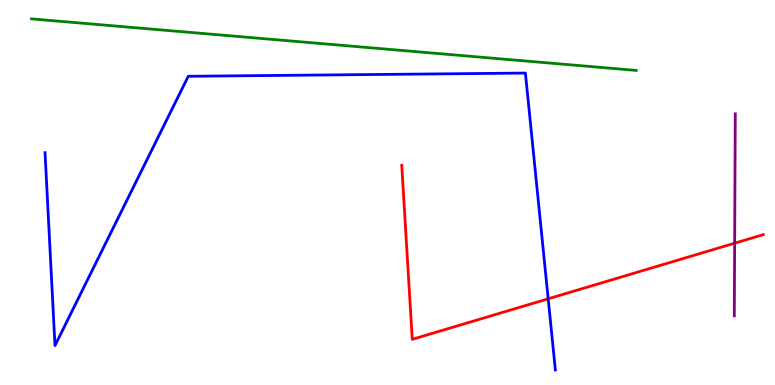[{'lines': ['blue', 'red'], 'intersections': [{'x': 7.07, 'y': 2.24}]}, {'lines': ['green', 'red'], 'intersections': []}, {'lines': ['purple', 'red'], 'intersections': [{'x': 9.48, 'y': 3.68}]}, {'lines': ['blue', 'green'], 'intersections': []}, {'lines': ['blue', 'purple'], 'intersections': []}, {'lines': ['green', 'purple'], 'intersections': []}]